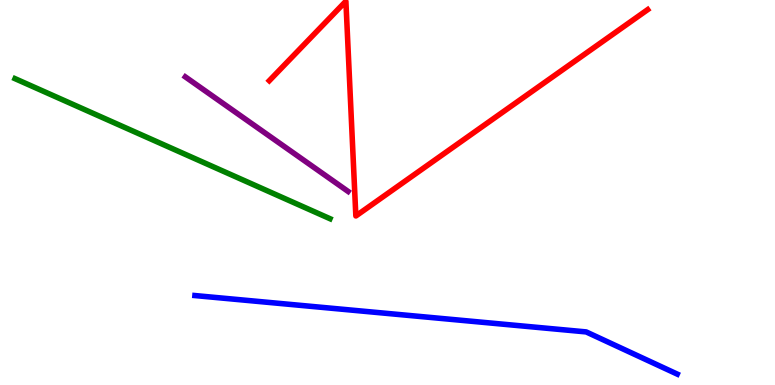[{'lines': ['blue', 'red'], 'intersections': []}, {'lines': ['green', 'red'], 'intersections': []}, {'lines': ['purple', 'red'], 'intersections': []}, {'lines': ['blue', 'green'], 'intersections': []}, {'lines': ['blue', 'purple'], 'intersections': []}, {'lines': ['green', 'purple'], 'intersections': []}]